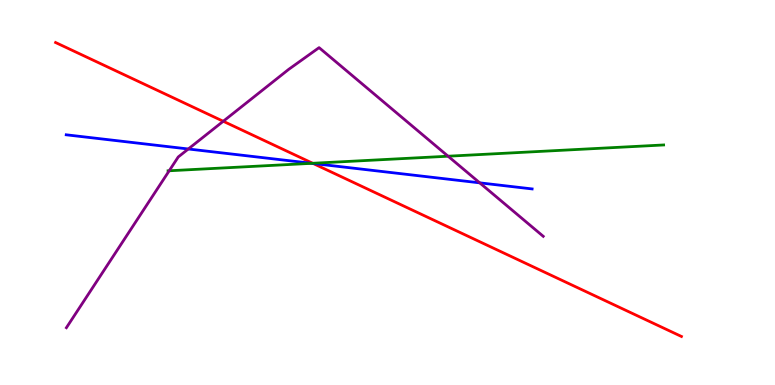[{'lines': ['blue', 'red'], 'intersections': [{'x': 4.04, 'y': 5.75}]}, {'lines': ['green', 'red'], 'intersections': [{'x': 4.03, 'y': 5.76}]}, {'lines': ['purple', 'red'], 'intersections': [{'x': 2.88, 'y': 6.85}]}, {'lines': ['blue', 'green'], 'intersections': [{'x': 4.02, 'y': 5.76}]}, {'lines': ['blue', 'purple'], 'intersections': [{'x': 2.43, 'y': 6.13}, {'x': 6.19, 'y': 5.25}]}, {'lines': ['green', 'purple'], 'intersections': [{'x': 2.18, 'y': 5.56}, {'x': 5.78, 'y': 5.94}]}]